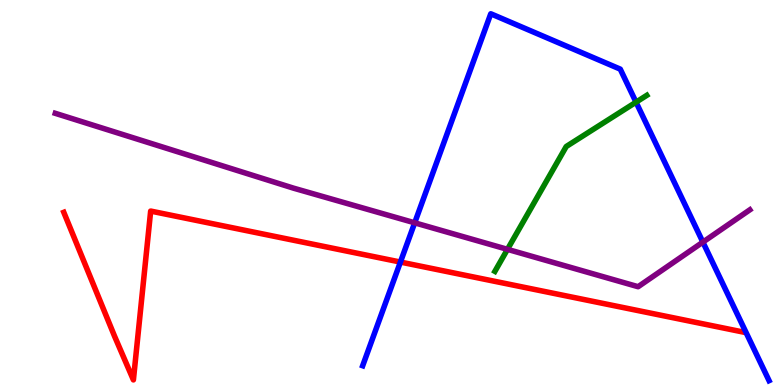[{'lines': ['blue', 'red'], 'intersections': [{'x': 5.17, 'y': 3.19}]}, {'lines': ['green', 'red'], 'intersections': []}, {'lines': ['purple', 'red'], 'intersections': []}, {'lines': ['blue', 'green'], 'intersections': [{'x': 8.21, 'y': 7.35}]}, {'lines': ['blue', 'purple'], 'intersections': [{'x': 5.35, 'y': 4.21}, {'x': 9.07, 'y': 3.71}]}, {'lines': ['green', 'purple'], 'intersections': [{'x': 6.55, 'y': 3.52}]}]